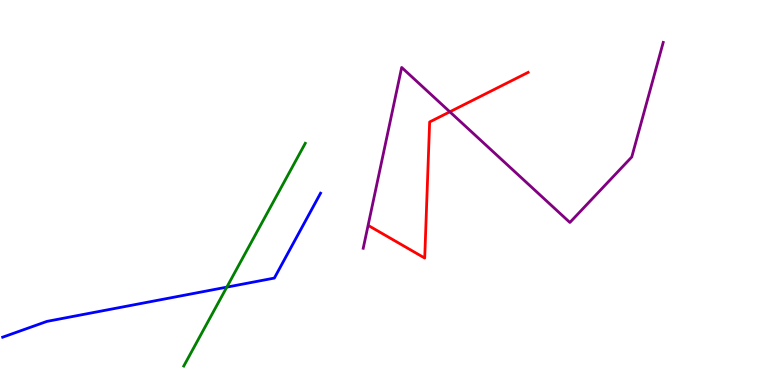[{'lines': ['blue', 'red'], 'intersections': []}, {'lines': ['green', 'red'], 'intersections': []}, {'lines': ['purple', 'red'], 'intersections': [{'x': 5.8, 'y': 7.1}]}, {'lines': ['blue', 'green'], 'intersections': [{'x': 2.93, 'y': 2.54}]}, {'lines': ['blue', 'purple'], 'intersections': []}, {'lines': ['green', 'purple'], 'intersections': []}]